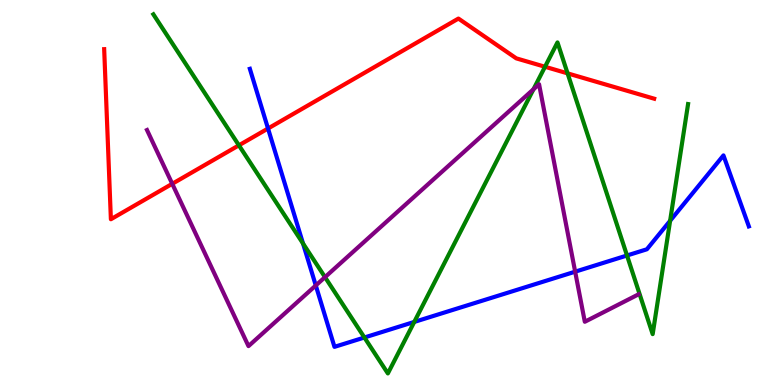[{'lines': ['blue', 'red'], 'intersections': [{'x': 3.46, 'y': 6.66}]}, {'lines': ['green', 'red'], 'intersections': [{'x': 3.08, 'y': 6.23}, {'x': 7.03, 'y': 8.27}, {'x': 7.32, 'y': 8.09}]}, {'lines': ['purple', 'red'], 'intersections': [{'x': 2.22, 'y': 5.23}]}, {'lines': ['blue', 'green'], 'intersections': [{'x': 3.91, 'y': 3.68}, {'x': 4.7, 'y': 1.23}, {'x': 5.35, 'y': 1.64}, {'x': 8.09, 'y': 3.36}, {'x': 8.65, 'y': 4.27}]}, {'lines': ['blue', 'purple'], 'intersections': [{'x': 4.07, 'y': 2.59}, {'x': 7.42, 'y': 2.94}]}, {'lines': ['green', 'purple'], 'intersections': [{'x': 4.19, 'y': 2.8}, {'x': 6.88, 'y': 7.68}]}]